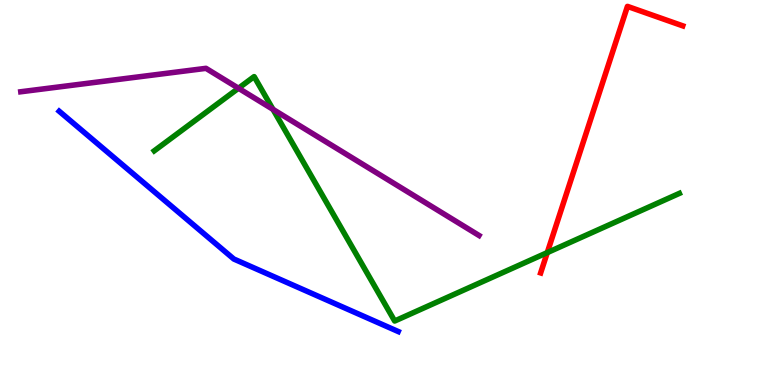[{'lines': ['blue', 'red'], 'intersections': []}, {'lines': ['green', 'red'], 'intersections': [{'x': 7.06, 'y': 3.44}]}, {'lines': ['purple', 'red'], 'intersections': []}, {'lines': ['blue', 'green'], 'intersections': []}, {'lines': ['blue', 'purple'], 'intersections': []}, {'lines': ['green', 'purple'], 'intersections': [{'x': 3.08, 'y': 7.71}, {'x': 3.52, 'y': 7.16}]}]